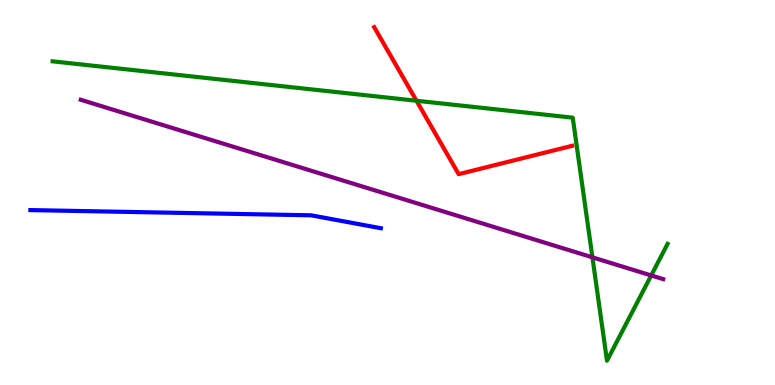[{'lines': ['blue', 'red'], 'intersections': []}, {'lines': ['green', 'red'], 'intersections': [{'x': 5.37, 'y': 7.38}]}, {'lines': ['purple', 'red'], 'intersections': []}, {'lines': ['blue', 'green'], 'intersections': []}, {'lines': ['blue', 'purple'], 'intersections': []}, {'lines': ['green', 'purple'], 'intersections': [{'x': 7.64, 'y': 3.32}, {'x': 8.4, 'y': 2.85}]}]